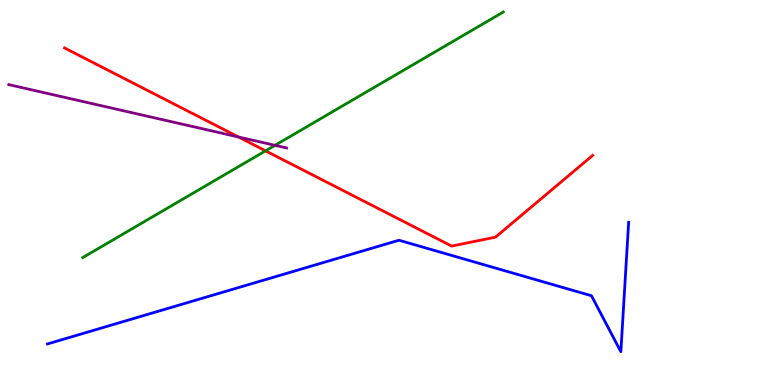[{'lines': ['blue', 'red'], 'intersections': []}, {'lines': ['green', 'red'], 'intersections': [{'x': 3.43, 'y': 6.08}]}, {'lines': ['purple', 'red'], 'intersections': [{'x': 3.08, 'y': 6.44}]}, {'lines': ['blue', 'green'], 'intersections': []}, {'lines': ['blue', 'purple'], 'intersections': []}, {'lines': ['green', 'purple'], 'intersections': [{'x': 3.55, 'y': 6.23}]}]